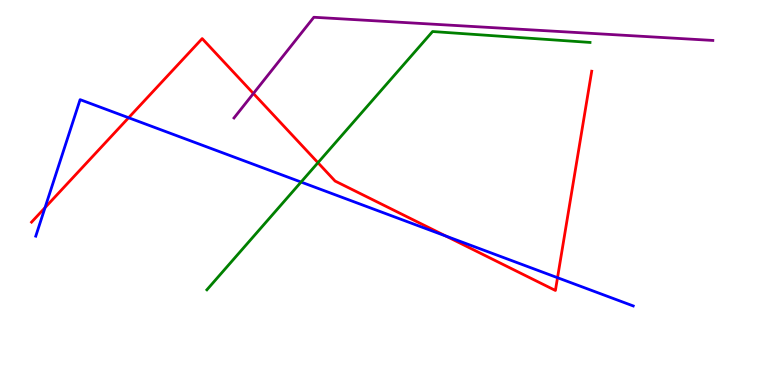[{'lines': ['blue', 'red'], 'intersections': [{'x': 0.581, 'y': 4.61}, {'x': 1.66, 'y': 6.94}, {'x': 5.75, 'y': 3.87}, {'x': 7.19, 'y': 2.79}]}, {'lines': ['green', 'red'], 'intersections': [{'x': 4.1, 'y': 5.77}]}, {'lines': ['purple', 'red'], 'intersections': [{'x': 3.27, 'y': 7.57}]}, {'lines': ['blue', 'green'], 'intersections': [{'x': 3.88, 'y': 5.27}]}, {'lines': ['blue', 'purple'], 'intersections': []}, {'lines': ['green', 'purple'], 'intersections': []}]